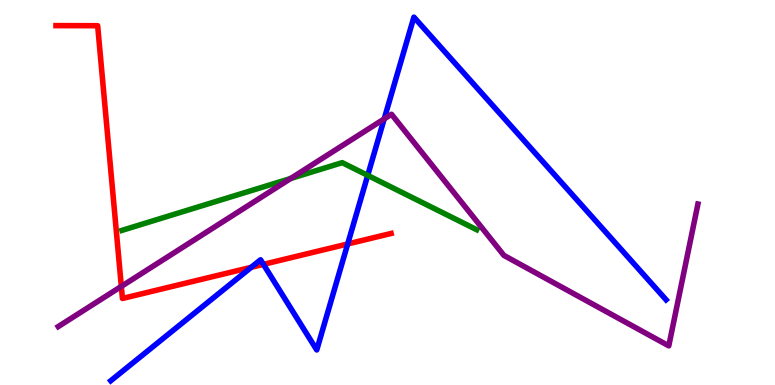[{'lines': ['blue', 'red'], 'intersections': [{'x': 3.24, 'y': 3.06}, {'x': 3.4, 'y': 3.13}, {'x': 4.49, 'y': 3.66}]}, {'lines': ['green', 'red'], 'intersections': []}, {'lines': ['purple', 'red'], 'intersections': [{'x': 1.57, 'y': 2.56}]}, {'lines': ['blue', 'green'], 'intersections': [{'x': 4.74, 'y': 5.45}]}, {'lines': ['blue', 'purple'], 'intersections': [{'x': 4.96, 'y': 6.91}]}, {'lines': ['green', 'purple'], 'intersections': [{'x': 3.75, 'y': 5.36}]}]